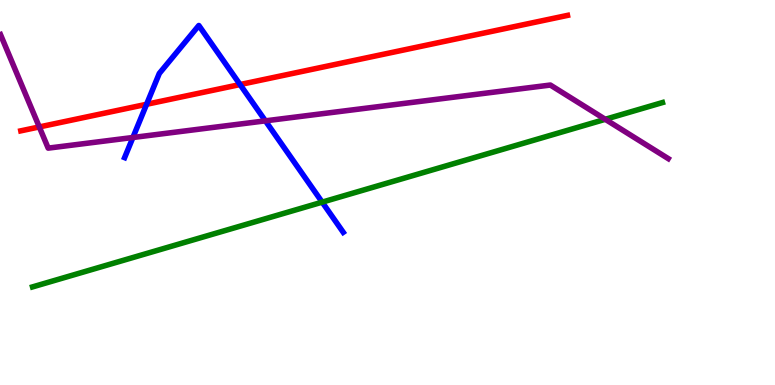[{'lines': ['blue', 'red'], 'intersections': [{'x': 1.89, 'y': 7.29}, {'x': 3.1, 'y': 7.8}]}, {'lines': ['green', 'red'], 'intersections': []}, {'lines': ['purple', 'red'], 'intersections': [{'x': 0.507, 'y': 6.7}]}, {'lines': ['blue', 'green'], 'intersections': [{'x': 4.16, 'y': 4.75}]}, {'lines': ['blue', 'purple'], 'intersections': [{'x': 1.71, 'y': 6.43}, {'x': 3.42, 'y': 6.86}]}, {'lines': ['green', 'purple'], 'intersections': [{'x': 7.81, 'y': 6.9}]}]